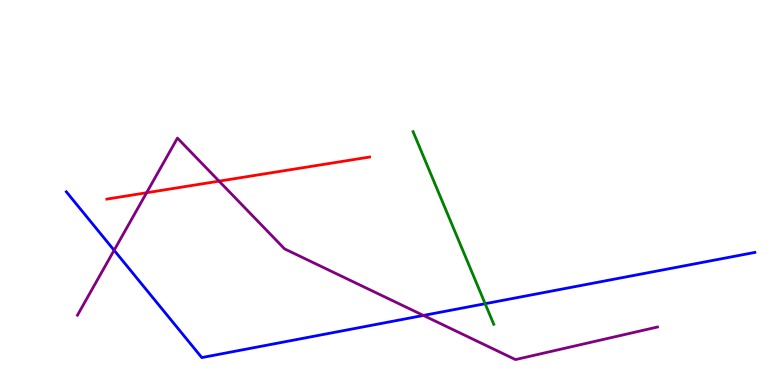[{'lines': ['blue', 'red'], 'intersections': []}, {'lines': ['green', 'red'], 'intersections': []}, {'lines': ['purple', 'red'], 'intersections': [{'x': 1.89, 'y': 4.99}, {'x': 2.83, 'y': 5.3}]}, {'lines': ['blue', 'green'], 'intersections': [{'x': 6.26, 'y': 2.11}]}, {'lines': ['blue', 'purple'], 'intersections': [{'x': 1.47, 'y': 3.5}, {'x': 5.46, 'y': 1.81}]}, {'lines': ['green', 'purple'], 'intersections': []}]